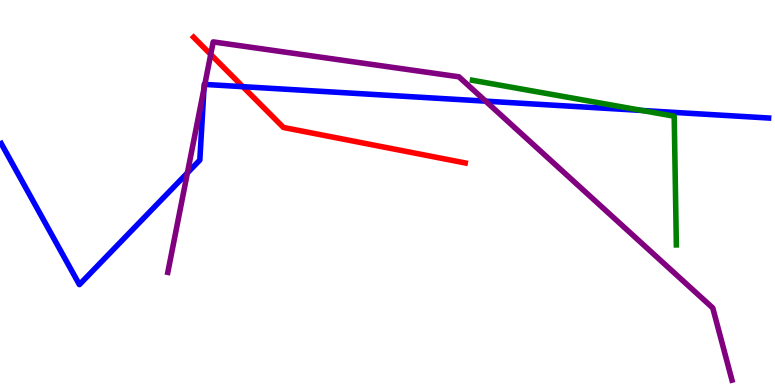[{'lines': ['blue', 'red'], 'intersections': [{'x': 3.13, 'y': 7.75}]}, {'lines': ['green', 'red'], 'intersections': []}, {'lines': ['purple', 'red'], 'intersections': [{'x': 2.72, 'y': 8.59}]}, {'lines': ['blue', 'green'], 'intersections': [{'x': 8.28, 'y': 7.13}]}, {'lines': ['blue', 'purple'], 'intersections': [{'x': 2.42, 'y': 5.51}, {'x': 2.63, 'y': 7.69}, {'x': 2.64, 'y': 7.81}, {'x': 6.27, 'y': 7.37}]}, {'lines': ['green', 'purple'], 'intersections': []}]